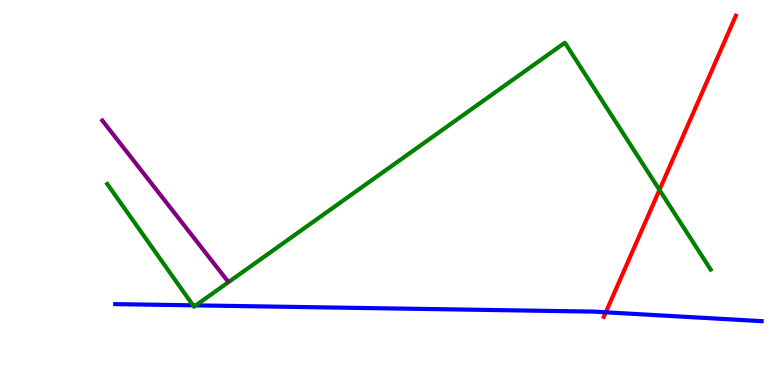[{'lines': ['blue', 'red'], 'intersections': [{'x': 7.82, 'y': 1.89}]}, {'lines': ['green', 'red'], 'intersections': [{'x': 8.51, 'y': 5.07}]}, {'lines': ['purple', 'red'], 'intersections': []}, {'lines': ['blue', 'green'], 'intersections': [{'x': 2.49, 'y': 2.07}, {'x': 2.53, 'y': 2.07}]}, {'lines': ['blue', 'purple'], 'intersections': []}, {'lines': ['green', 'purple'], 'intersections': []}]